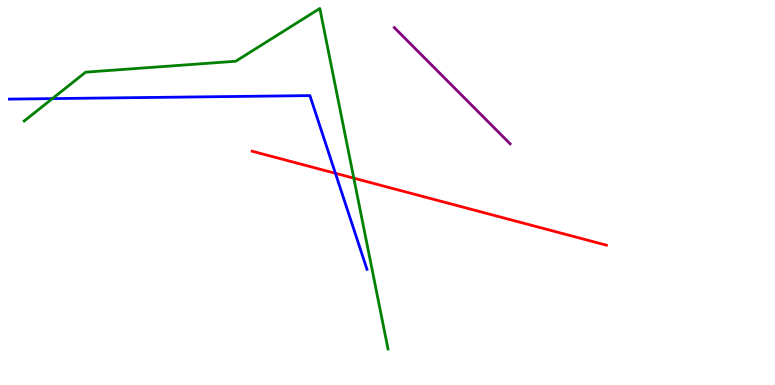[{'lines': ['blue', 'red'], 'intersections': [{'x': 4.33, 'y': 5.5}]}, {'lines': ['green', 'red'], 'intersections': [{'x': 4.57, 'y': 5.37}]}, {'lines': ['purple', 'red'], 'intersections': []}, {'lines': ['blue', 'green'], 'intersections': [{'x': 0.676, 'y': 7.44}]}, {'lines': ['blue', 'purple'], 'intersections': []}, {'lines': ['green', 'purple'], 'intersections': []}]